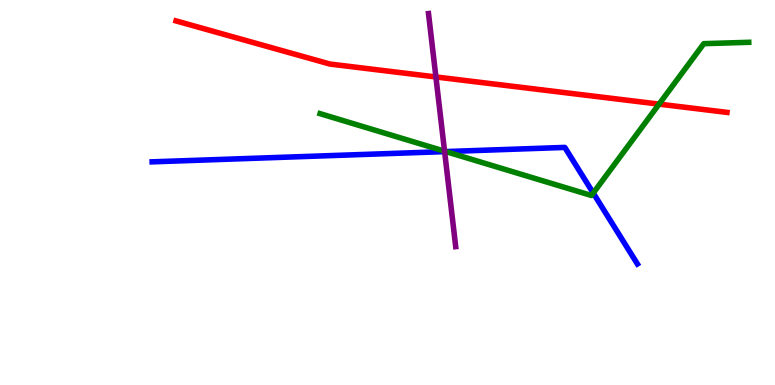[{'lines': ['blue', 'red'], 'intersections': []}, {'lines': ['green', 'red'], 'intersections': [{'x': 8.5, 'y': 7.3}]}, {'lines': ['purple', 'red'], 'intersections': [{'x': 5.62, 'y': 8.0}]}, {'lines': ['blue', 'green'], 'intersections': [{'x': 5.75, 'y': 6.06}, {'x': 7.65, 'y': 4.99}]}, {'lines': ['blue', 'purple'], 'intersections': [{'x': 5.74, 'y': 6.06}]}, {'lines': ['green', 'purple'], 'intersections': [{'x': 5.74, 'y': 6.07}]}]